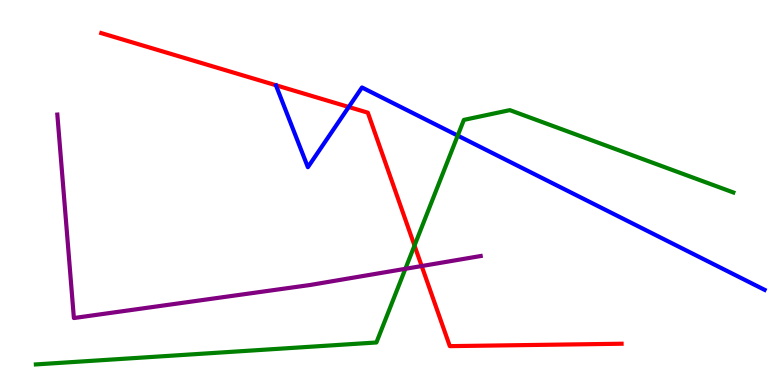[{'lines': ['blue', 'red'], 'intersections': [{'x': 4.5, 'y': 7.22}]}, {'lines': ['green', 'red'], 'intersections': [{'x': 5.35, 'y': 3.62}]}, {'lines': ['purple', 'red'], 'intersections': [{'x': 5.44, 'y': 3.09}]}, {'lines': ['blue', 'green'], 'intersections': [{'x': 5.91, 'y': 6.48}]}, {'lines': ['blue', 'purple'], 'intersections': []}, {'lines': ['green', 'purple'], 'intersections': [{'x': 5.23, 'y': 3.02}]}]